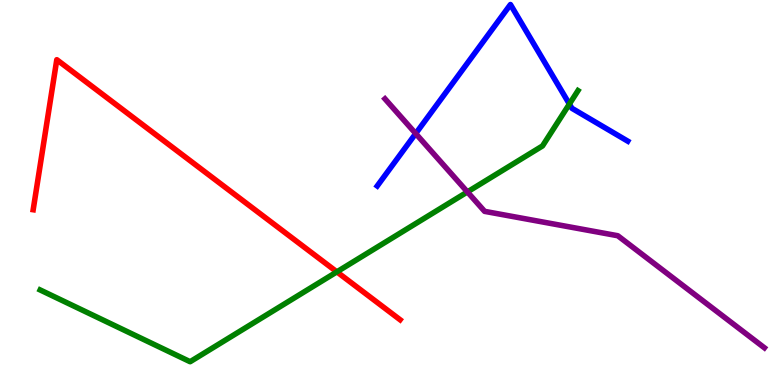[{'lines': ['blue', 'red'], 'intersections': []}, {'lines': ['green', 'red'], 'intersections': [{'x': 4.35, 'y': 2.94}]}, {'lines': ['purple', 'red'], 'intersections': []}, {'lines': ['blue', 'green'], 'intersections': [{'x': 7.35, 'y': 7.3}]}, {'lines': ['blue', 'purple'], 'intersections': [{'x': 5.36, 'y': 6.53}]}, {'lines': ['green', 'purple'], 'intersections': [{'x': 6.03, 'y': 5.01}]}]